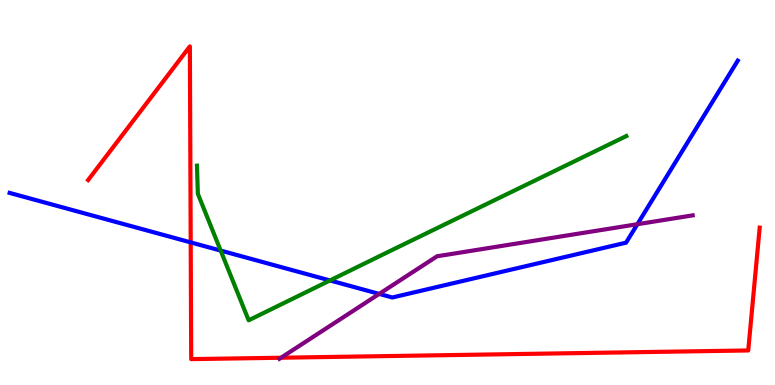[{'lines': ['blue', 'red'], 'intersections': [{'x': 2.46, 'y': 3.7}]}, {'lines': ['green', 'red'], 'intersections': []}, {'lines': ['purple', 'red'], 'intersections': [{'x': 3.63, 'y': 0.708}]}, {'lines': ['blue', 'green'], 'intersections': [{'x': 2.85, 'y': 3.49}, {'x': 4.26, 'y': 2.72}]}, {'lines': ['blue', 'purple'], 'intersections': [{'x': 4.89, 'y': 2.37}, {'x': 8.22, 'y': 4.18}]}, {'lines': ['green', 'purple'], 'intersections': []}]